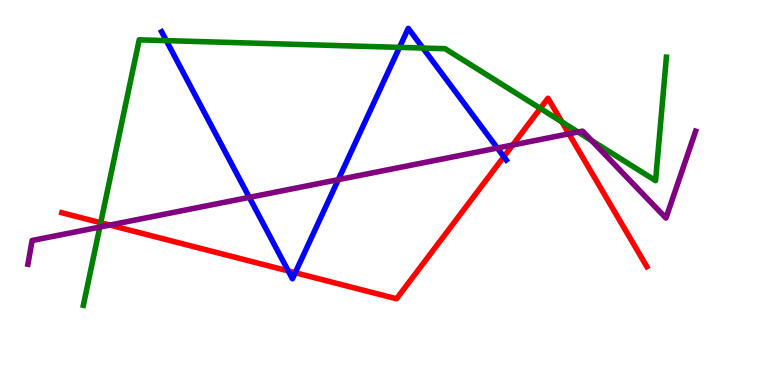[{'lines': ['blue', 'red'], 'intersections': [{'x': 3.72, 'y': 2.96}, {'x': 3.81, 'y': 2.92}, {'x': 6.5, 'y': 5.93}]}, {'lines': ['green', 'red'], 'intersections': [{'x': 1.3, 'y': 4.21}, {'x': 6.97, 'y': 7.18}, {'x': 7.25, 'y': 6.83}]}, {'lines': ['purple', 'red'], 'intersections': [{'x': 1.42, 'y': 4.15}, {'x': 6.62, 'y': 6.23}, {'x': 7.34, 'y': 6.52}]}, {'lines': ['blue', 'green'], 'intersections': [{'x': 2.15, 'y': 8.95}, {'x': 5.15, 'y': 8.77}, {'x': 5.46, 'y': 8.75}]}, {'lines': ['blue', 'purple'], 'intersections': [{'x': 3.22, 'y': 4.87}, {'x': 4.36, 'y': 5.33}, {'x': 6.42, 'y': 6.15}]}, {'lines': ['green', 'purple'], 'intersections': [{'x': 1.29, 'y': 4.1}, {'x': 7.46, 'y': 6.57}, {'x': 7.63, 'y': 6.35}]}]